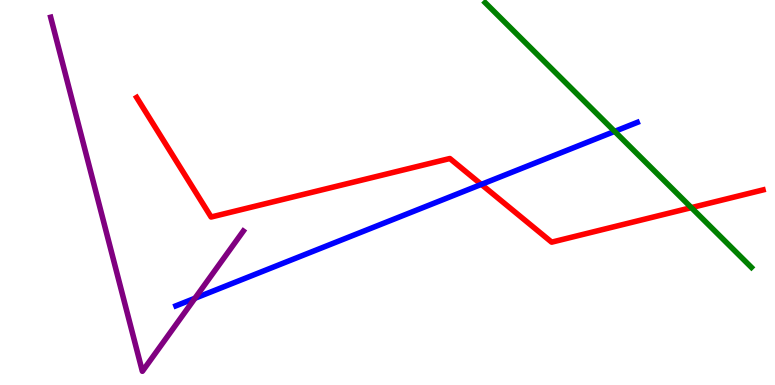[{'lines': ['blue', 'red'], 'intersections': [{'x': 6.21, 'y': 5.21}]}, {'lines': ['green', 'red'], 'intersections': [{'x': 8.92, 'y': 4.61}]}, {'lines': ['purple', 'red'], 'intersections': []}, {'lines': ['blue', 'green'], 'intersections': [{'x': 7.93, 'y': 6.59}]}, {'lines': ['blue', 'purple'], 'intersections': [{'x': 2.52, 'y': 2.25}]}, {'lines': ['green', 'purple'], 'intersections': []}]